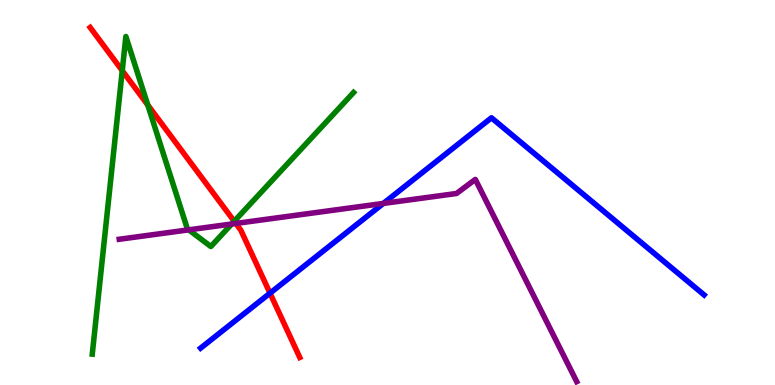[{'lines': ['blue', 'red'], 'intersections': [{'x': 3.48, 'y': 2.39}]}, {'lines': ['green', 'red'], 'intersections': [{'x': 1.58, 'y': 8.17}, {'x': 1.91, 'y': 7.27}, {'x': 3.02, 'y': 4.25}]}, {'lines': ['purple', 'red'], 'intersections': [{'x': 3.04, 'y': 4.2}]}, {'lines': ['blue', 'green'], 'intersections': []}, {'lines': ['blue', 'purple'], 'intersections': [{'x': 4.95, 'y': 4.72}]}, {'lines': ['green', 'purple'], 'intersections': [{'x': 2.44, 'y': 4.03}, {'x': 2.99, 'y': 4.18}]}]